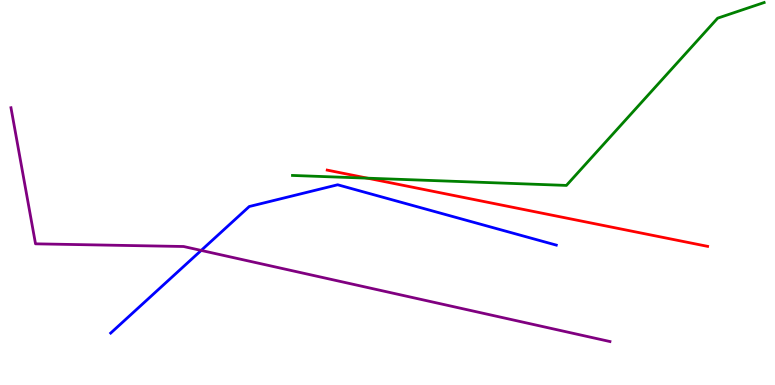[{'lines': ['blue', 'red'], 'intersections': []}, {'lines': ['green', 'red'], 'intersections': [{'x': 4.74, 'y': 5.37}]}, {'lines': ['purple', 'red'], 'intersections': []}, {'lines': ['blue', 'green'], 'intersections': []}, {'lines': ['blue', 'purple'], 'intersections': [{'x': 2.6, 'y': 3.5}]}, {'lines': ['green', 'purple'], 'intersections': []}]